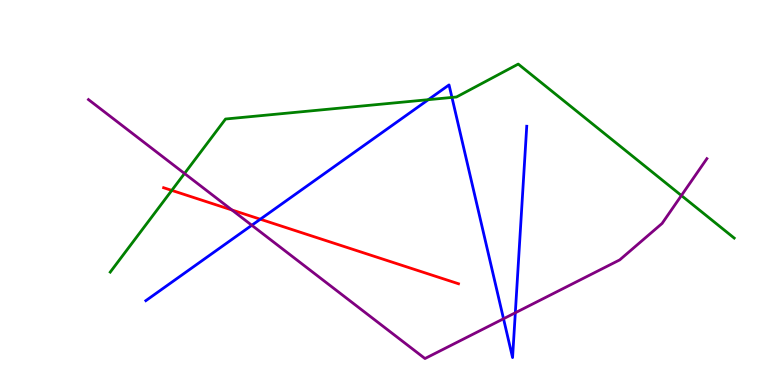[{'lines': ['blue', 'red'], 'intersections': [{'x': 3.36, 'y': 4.31}]}, {'lines': ['green', 'red'], 'intersections': [{'x': 2.22, 'y': 5.05}]}, {'lines': ['purple', 'red'], 'intersections': [{'x': 2.99, 'y': 4.55}]}, {'lines': ['blue', 'green'], 'intersections': [{'x': 5.53, 'y': 7.41}, {'x': 5.83, 'y': 7.47}]}, {'lines': ['blue', 'purple'], 'intersections': [{'x': 3.25, 'y': 4.15}, {'x': 6.5, 'y': 1.72}, {'x': 6.65, 'y': 1.88}]}, {'lines': ['green', 'purple'], 'intersections': [{'x': 2.38, 'y': 5.49}, {'x': 8.79, 'y': 4.92}]}]